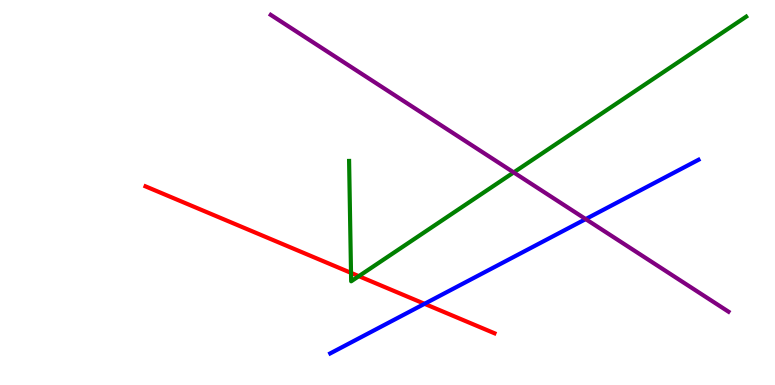[{'lines': ['blue', 'red'], 'intersections': [{'x': 5.48, 'y': 2.11}]}, {'lines': ['green', 'red'], 'intersections': [{'x': 4.53, 'y': 2.91}, {'x': 4.63, 'y': 2.83}]}, {'lines': ['purple', 'red'], 'intersections': []}, {'lines': ['blue', 'green'], 'intersections': []}, {'lines': ['blue', 'purple'], 'intersections': [{'x': 7.56, 'y': 4.31}]}, {'lines': ['green', 'purple'], 'intersections': [{'x': 6.63, 'y': 5.52}]}]